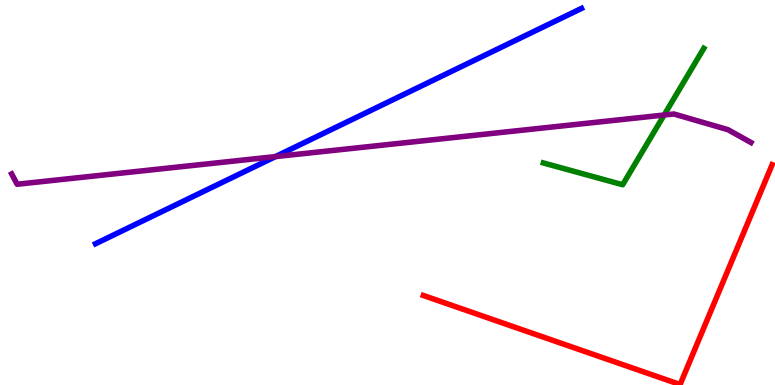[{'lines': ['blue', 'red'], 'intersections': []}, {'lines': ['green', 'red'], 'intersections': []}, {'lines': ['purple', 'red'], 'intersections': []}, {'lines': ['blue', 'green'], 'intersections': []}, {'lines': ['blue', 'purple'], 'intersections': [{'x': 3.55, 'y': 5.93}]}, {'lines': ['green', 'purple'], 'intersections': [{'x': 8.57, 'y': 7.01}]}]